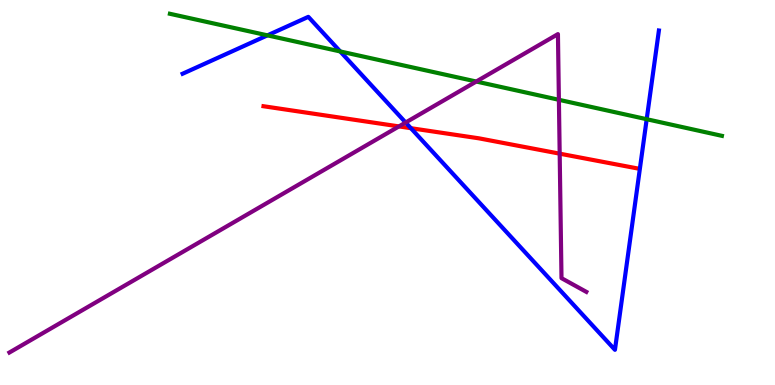[{'lines': ['blue', 'red'], 'intersections': [{'x': 5.3, 'y': 6.67}]}, {'lines': ['green', 'red'], 'intersections': []}, {'lines': ['purple', 'red'], 'intersections': [{'x': 5.15, 'y': 6.72}, {'x': 7.22, 'y': 6.01}]}, {'lines': ['blue', 'green'], 'intersections': [{'x': 3.45, 'y': 9.08}, {'x': 4.39, 'y': 8.66}, {'x': 8.34, 'y': 6.9}]}, {'lines': ['blue', 'purple'], 'intersections': [{'x': 5.23, 'y': 6.82}]}, {'lines': ['green', 'purple'], 'intersections': [{'x': 6.15, 'y': 7.88}, {'x': 7.21, 'y': 7.41}]}]